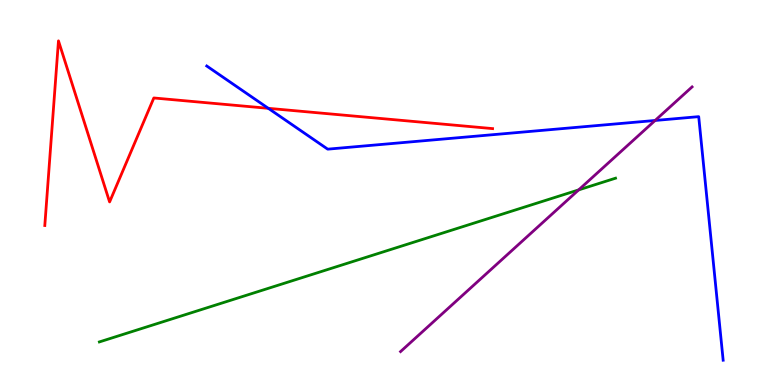[{'lines': ['blue', 'red'], 'intersections': [{'x': 3.46, 'y': 7.19}]}, {'lines': ['green', 'red'], 'intersections': []}, {'lines': ['purple', 'red'], 'intersections': []}, {'lines': ['blue', 'green'], 'intersections': []}, {'lines': ['blue', 'purple'], 'intersections': [{'x': 8.45, 'y': 6.87}]}, {'lines': ['green', 'purple'], 'intersections': [{'x': 7.47, 'y': 5.07}]}]